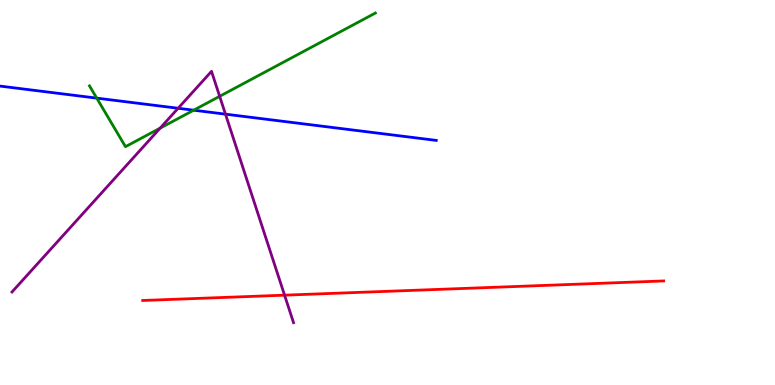[{'lines': ['blue', 'red'], 'intersections': []}, {'lines': ['green', 'red'], 'intersections': []}, {'lines': ['purple', 'red'], 'intersections': [{'x': 3.67, 'y': 2.33}]}, {'lines': ['blue', 'green'], 'intersections': [{'x': 1.25, 'y': 7.45}, {'x': 2.5, 'y': 7.14}]}, {'lines': ['blue', 'purple'], 'intersections': [{'x': 2.3, 'y': 7.19}, {'x': 2.91, 'y': 7.03}]}, {'lines': ['green', 'purple'], 'intersections': [{'x': 2.07, 'y': 6.67}, {'x': 2.83, 'y': 7.5}]}]